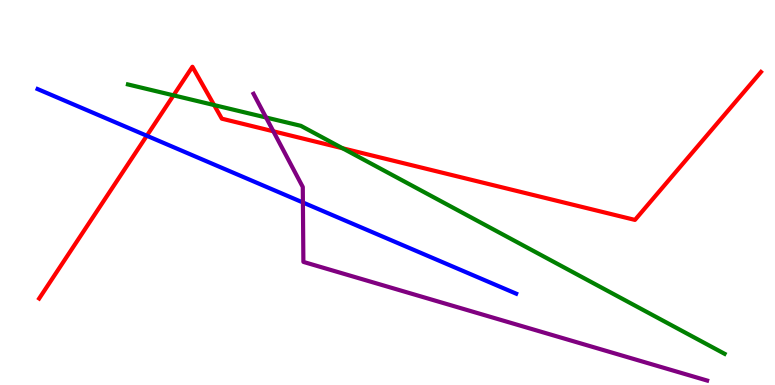[{'lines': ['blue', 'red'], 'intersections': [{'x': 1.89, 'y': 6.47}]}, {'lines': ['green', 'red'], 'intersections': [{'x': 2.24, 'y': 7.52}, {'x': 2.76, 'y': 7.27}, {'x': 4.42, 'y': 6.15}]}, {'lines': ['purple', 'red'], 'intersections': [{'x': 3.53, 'y': 6.59}]}, {'lines': ['blue', 'green'], 'intersections': []}, {'lines': ['blue', 'purple'], 'intersections': [{'x': 3.91, 'y': 4.74}]}, {'lines': ['green', 'purple'], 'intersections': [{'x': 3.43, 'y': 6.95}]}]